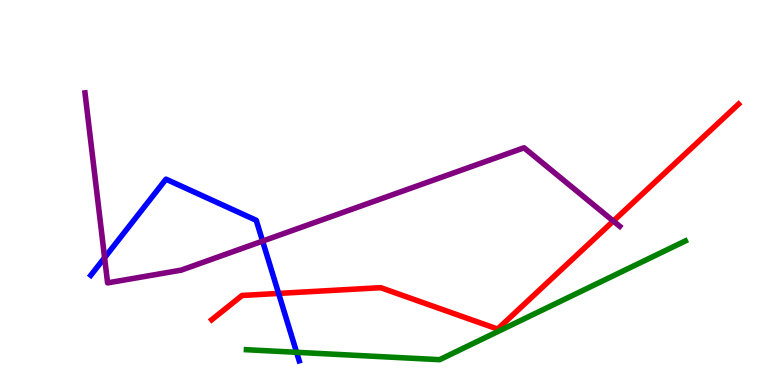[{'lines': ['blue', 'red'], 'intersections': [{'x': 3.59, 'y': 2.38}]}, {'lines': ['green', 'red'], 'intersections': []}, {'lines': ['purple', 'red'], 'intersections': [{'x': 7.91, 'y': 4.26}]}, {'lines': ['blue', 'green'], 'intersections': [{'x': 3.83, 'y': 0.849}]}, {'lines': ['blue', 'purple'], 'intersections': [{'x': 1.35, 'y': 3.31}, {'x': 3.39, 'y': 3.74}]}, {'lines': ['green', 'purple'], 'intersections': []}]